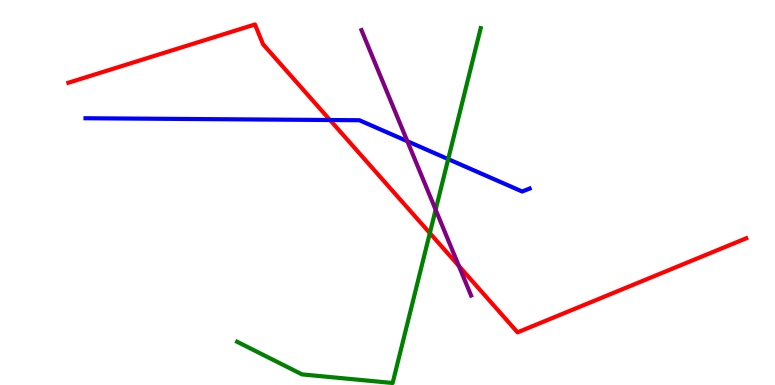[{'lines': ['blue', 'red'], 'intersections': [{'x': 4.26, 'y': 6.88}]}, {'lines': ['green', 'red'], 'intersections': [{'x': 5.55, 'y': 3.95}]}, {'lines': ['purple', 'red'], 'intersections': [{'x': 5.92, 'y': 3.09}]}, {'lines': ['blue', 'green'], 'intersections': [{'x': 5.78, 'y': 5.87}]}, {'lines': ['blue', 'purple'], 'intersections': [{'x': 5.26, 'y': 6.33}]}, {'lines': ['green', 'purple'], 'intersections': [{'x': 5.62, 'y': 4.55}]}]